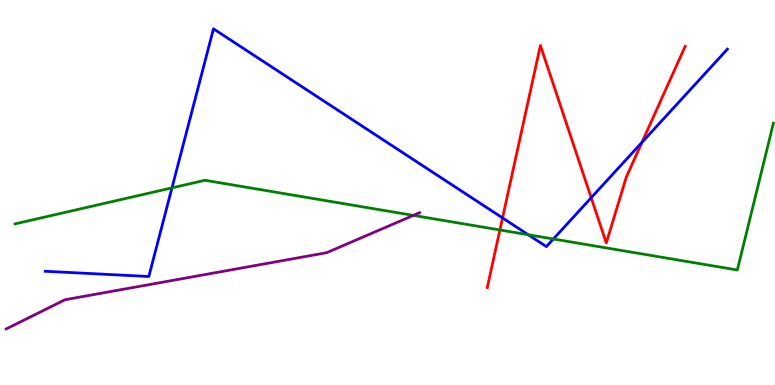[{'lines': ['blue', 'red'], 'intersections': [{'x': 6.48, 'y': 4.34}, {'x': 7.63, 'y': 4.86}, {'x': 8.28, 'y': 6.3}]}, {'lines': ['green', 'red'], 'intersections': [{'x': 6.45, 'y': 4.03}]}, {'lines': ['purple', 'red'], 'intersections': []}, {'lines': ['blue', 'green'], 'intersections': [{'x': 2.22, 'y': 5.12}, {'x': 6.82, 'y': 3.9}, {'x': 7.14, 'y': 3.79}]}, {'lines': ['blue', 'purple'], 'intersections': []}, {'lines': ['green', 'purple'], 'intersections': [{'x': 5.33, 'y': 4.41}]}]